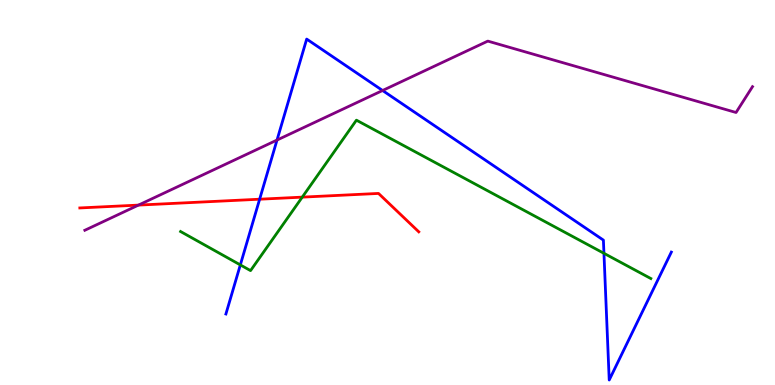[{'lines': ['blue', 'red'], 'intersections': [{'x': 3.35, 'y': 4.83}]}, {'lines': ['green', 'red'], 'intersections': [{'x': 3.9, 'y': 4.88}]}, {'lines': ['purple', 'red'], 'intersections': [{'x': 1.79, 'y': 4.67}]}, {'lines': ['blue', 'green'], 'intersections': [{'x': 3.1, 'y': 3.12}, {'x': 7.79, 'y': 3.42}]}, {'lines': ['blue', 'purple'], 'intersections': [{'x': 3.57, 'y': 6.36}, {'x': 4.94, 'y': 7.65}]}, {'lines': ['green', 'purple'], 'intersections': []}]